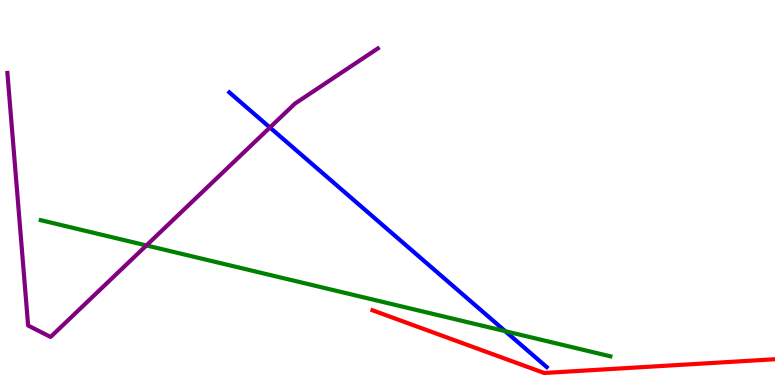[{'lines': ['blue', 'red'], 'intersections': []}, {'lines': ['green', 'red'], 'intersections': []}, {'lines': ['purple', 'red'], 'intersections': []}, {'lines': ['blue', 'green'], 'intersections': [{'x': 6.52, 'y': 1.4}]}, {'lines': ['blue', 'purple'], 'intersections': [{'x': 3.48, 'y': 6.69}]}, {'lines': ['green', 'purple'], 'intersections': [{'x': 1.89, 'y': 3.63}]}]